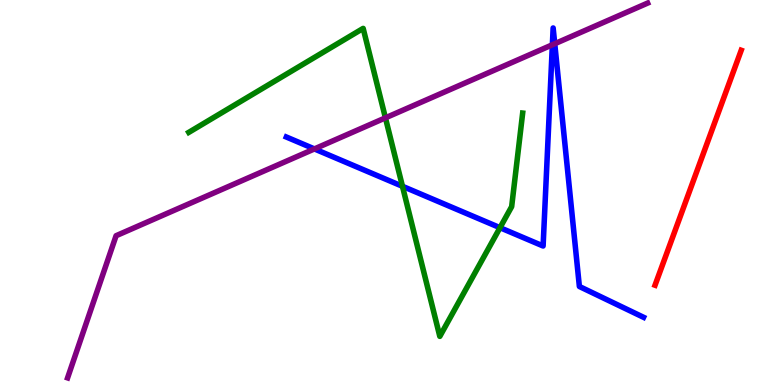[{'lines': ['blue', 'red'], 'intersections': []}, {'lines': ['green', 'red'], 'intersections': []}, {'lines': ['purple', 'red'], 'intersections': []}, {'lines': ['blue', 'green'], 'intersections': [{'x': 5.19, 'y': 5.16}, {'x': 6.45, 'y': 4.09}]}, {'lines': ['blue', 'purple'], 'intersections': [{'x': 4.06, 'y': 6.13}, {'x': 7.13, 'y': 8.84}, {'x': 7.16, 'y': 8.86}]}, {'lines': ['green', 'purple'], 'intersections': [{'x': 4.97, 'y': 6.94}]}]